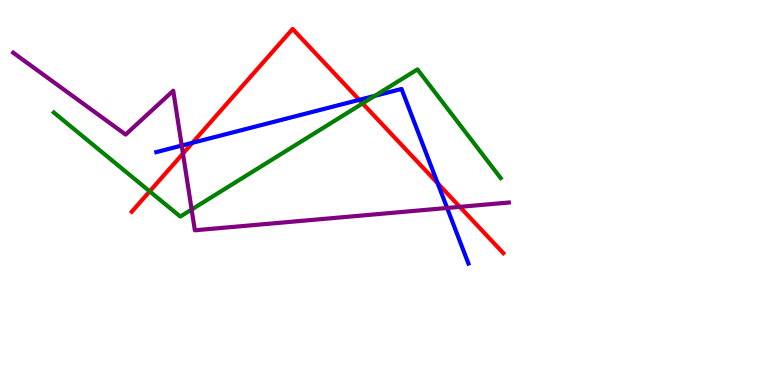[{'lines': ['blue', 'red'], 'intersections': [{'x': 2.48, 'y': 6.29}, {'x': 4.64, 'y': 7.41}, {'x': 5.65, 'y': 5.24}]}, {'lines': ['green', 'red'], 'intersections': [{'x': 1.93, 'y': 5.03}, {'x': 4.68, 'y': 7.31}]}, {'lines': ['purple', 'red'], 'intersections': [{'x': 2.36, 'y': 6.01}, {'x': 5.93, 'y': 4.63}]}, {'lines': ['blue', 'green'], 'intersections': [{'x': 4.84, 'y': 7.51}]}, {'lines': ['blue', 'purple'], 'intersections': [{'x': 2.34, 'y': 6.22}, {'x': 5.77, 'y': 4.6}]}, {'lines': ['green', 'purple'], 'intersections': [{'x': 2.47, 'y': 4.56}]}]